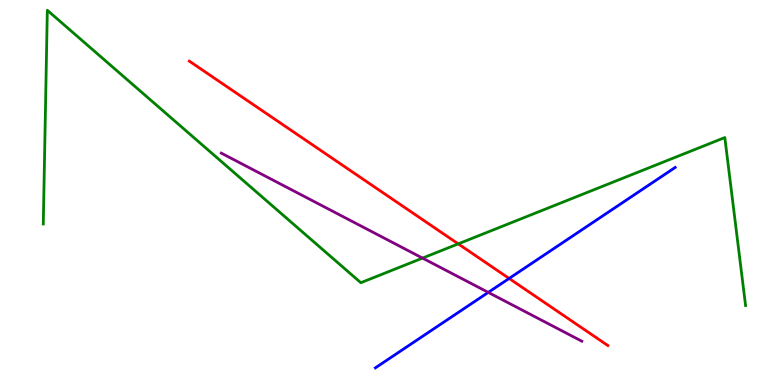[{'lines': ['blue', 'red'], 'intersections': [{'x': 6.57, 'y': 2.77}]}, {'lines': ['green', 'red'], 'intersections': [{'x': 5.91, 'y': 3.67}]}, {'lines': ['purple', 'red'], 'intersections': []}, {'lines': ['blue', 'green'], 'intersections': []}, {'lines': ['blue', 'purple'], 'intersections': [{'x': 6.3, 'y': 2.41}]}, {'lines': ['green', 'purple'], 'intersections': [{'x': 5.45, 'y': 3.3}]}]